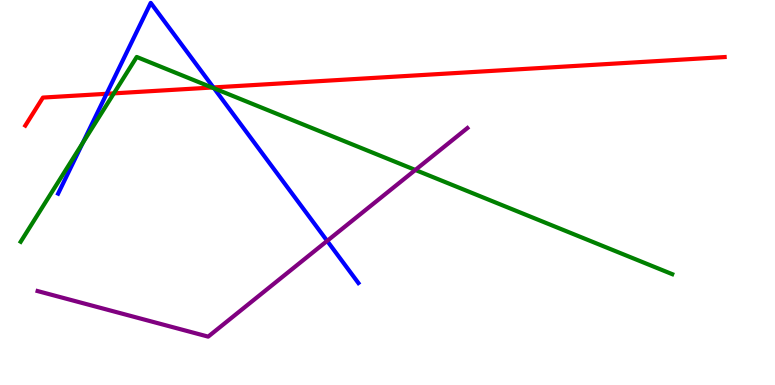[{'lines': ['blue', 'red'], 'intersections': [{'x': 1.38, 'y': 7.56}, {'x': 2.75, 'y': 7.73}]}, {'lines': ['green', 'red'], 'intersections': [{'x': 1.47, 'y': 7.58}, {'x': 2.74, 'y': 7.73}]}, {'lines': ['purple', 'red'], 'intersections': []}, {'lines': ['blue', 'green'], 'intersections': [{'x': 1.07, 'y': 6.28}, {'x': 2.76, 'y': 7.71}]}, {'lines': ['blue', 'purple'], 'intersections': [{'x': 4.22, 'y': 3.74}]}, {'lines': ['green', 'purple'], 'intersections': [{'x': 5.36, 'y': 5.59}]}]